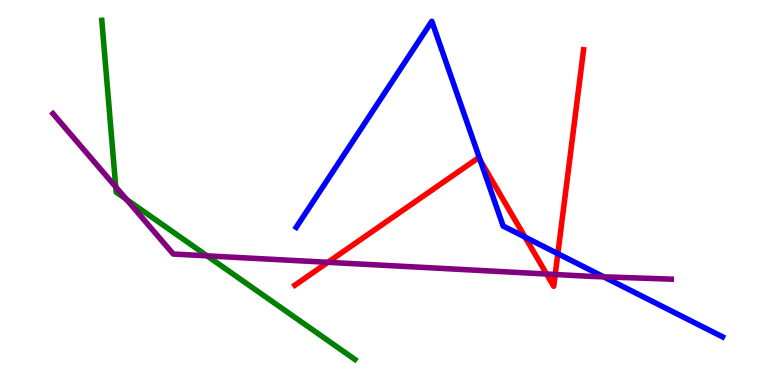[{'lines': ['blue', 'red'], 'intersections': [{'x': 6.2, 'y': 5.83}, {'x': 6.77, 'y': 3.84}, {'x': 7.2, 'y': 3.41}]}, {'lines': ['green', 'red'], 'intersections': []}, {'lines': ['purple', 'red'], 'intersections': [{'x': 4.23, 'y': 3.19}, {'x': 7.05, 'y': 2.88}, {'x': 7.16, 'y': 2.87}]}, {'lines': ['blue', 'green'], 'intersections': []}, {'lines': ['blue', 'purple'], 'intersections': [{'x': 7.79, 'y': 2.81}]}, {'lines': ['green', 'purple'], 'intersections': [{'x': 1.49, 'y': 5.15}, {'x': 1.63, 'y': 4.82}, {'x': 2.67, 'y': 3.35}]}]